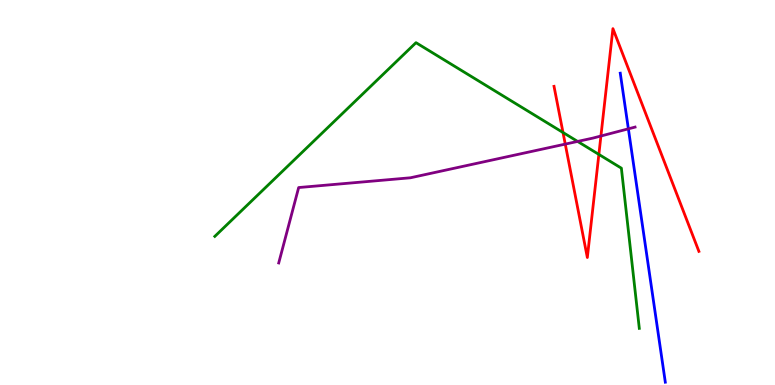[{'lines': ['blue', 'red'], 'intersections': []}, {'lines': ['green', 'red'], 'intersections': [{'x': 7.26, 'y': 6.56}, {'x': 7.73, 'y': 5.99}]}, {'lines': ['purple', 'red'], 'intersections': [{'x': 7.29, 'y': 6.26}, {'x': 7.75, 'y': 6.47}]}, {'lines': ['blue', 'green'], 'intersections': []}, {'lines': ['blue', 'purple'], 'intersections': [{'x': 8.11, 'y': 6.65}]}, {'lines': ['green', 'purple'], 'intersections': [{'x': 7.45, 'y': 6.33}]}]